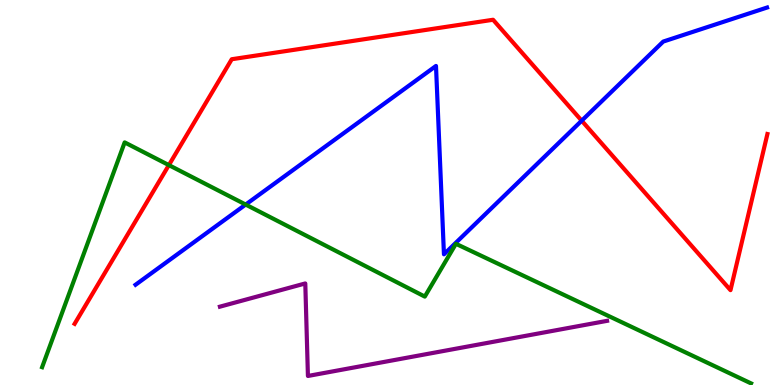[{'lines': ['blue', 'red'], 'intersections': [{'x': 7.51, 'y': 6.87}]}, {'lines': ['green', 'red'], 'intersections': [{'x': 2.18, 'y': 5.71}]}, {'lines': ['purple', 'red'], 'intersections': []}, {'lines': ['blue', 'green'], 'intersections': [{'x': 3.17, 'y': 4.69}]}, {'lines': ['blue', 'purple'], 'intersections': []}, {'lines': ['green', 'purple'], 'intersections': []}]